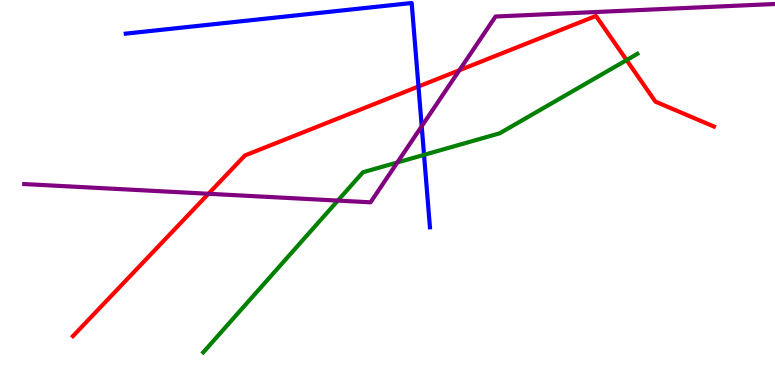[{'lines': ['blue', 'red'], 'intersections': [{'x': 5.4, 'y': 7.75}]}, {'lines': ['green', 'red'], 'intersections': [{'x': 8.08, 'y': 8.44}]}, {'lines': ['purple', 'red'], 'intersections': [{'x': 2.69, 'y': 4.97}, {'x': 5.93, 'y': 8.18}]}, {'lines': ['blue', 'green'], 'intersections': [{'x': 5.47, 'y': 5.98}]}, {'lines': ['blue', 'purple'], 'intersections': [{'x': 5.44, 'y': 6.72}]}, {'lines': ['green', 'purple'], 'intersections': [{'x': 4.36, 'y': 4.79}, {'x': 5.13, 'y': 5.78}]}]